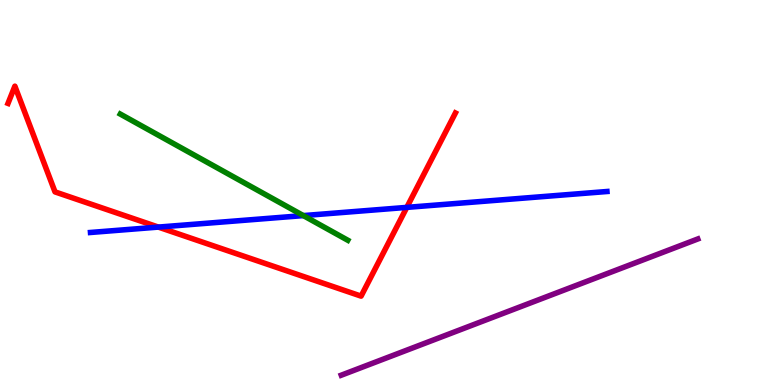[{'lines': ['blue', 'red'], 'intersections': [{'x': 2.04, 'y': 4.1}, {'x': 5.25, 'y': 4.61}]}, {'lines': ['green', 'red'], 'intersections': []}, {'lines': ['purple', 'red'], 'intersections': []}, {'lines': ['blue', 'green'], 'intersections': [{'x': 3.91, 'y': 4.4}]}, {'lines': ['blue', 'purple'], 'intersections': []}, {'lines': ['green', 'purple'], 'intersections': []}]